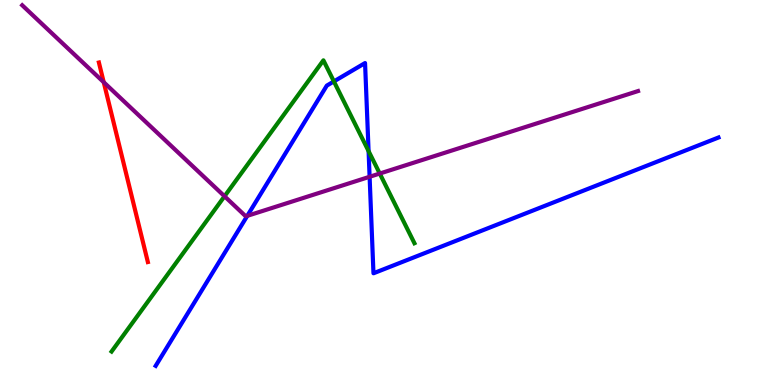[{'lines': ['blue', 'red'], 'intersections': []}, {'lines': ['green', 'red'], 'intersections': []}, {'lines': ['purple', 'red'], 'intersections': [{'x': 1.34, 'y': 7.86}]}, {'lines': ['blue', 'green'], 'intersections': [{'x': 4.31, 'y': 7.89}, {'x': 4.76, 'y': 6.08}]}, {'lines': ['blue', 'purple'], 'intersections': [{'x': 3.19, 'y': 4.39}, {'x': 4.77, 'y': 5.41}]}, {'lines': ['green', 'purple'], 'intersections': [{'x': 2.9, 'y': 4.9}, {'x': 4.9, 'y': 5.49}]}]